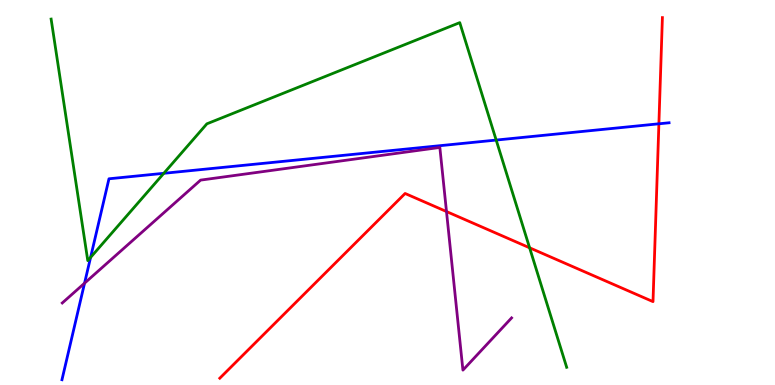[{'lines': ['blue', 'red'], 'intersections': [{'x': 8.5, 'y': 6.78}]}, {'lines': ['green', 'red'], 'intersections': [{'x': 6.83, 'y': 3.56}]}, {'lines': ['purple', 'red'], 'intersections': [{'x': 5.76, 'y': 4.51}]}, {'lines': ['blue', 'green'], 'intersections': [{'x': 1.17, 'y': 3.31}, {'x': 2.11, 'y': 5.5}, {'x': 6.4, 'y': 6.36}]}, {'lines': ['blue', 'purple'], 'intersections': [{'x': 1.09, 'y': 2.64}]}, {'lines': ['green', 'purple'], 'intersections': []}]